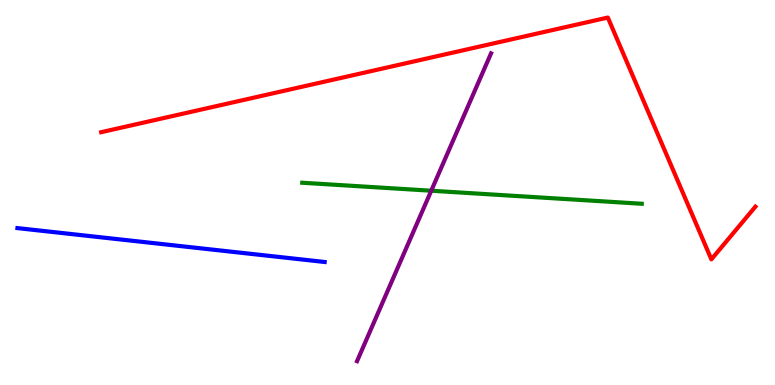[{'lines': ['blue', 'red'], 'intersections': []}, {'lines': ['green', 'red'], 'intersections': []}, {'lines': ['purple', 'red'], 'intersections': []}, {'lines': ['blue', 'green'], 'intersections': []}, {'lines': ['blue', 'purple'], 'intersections': []}, {'lines': ['green', 'purple'], 'intersections': [{'x': 5.56, 'y': 5.05}]}]